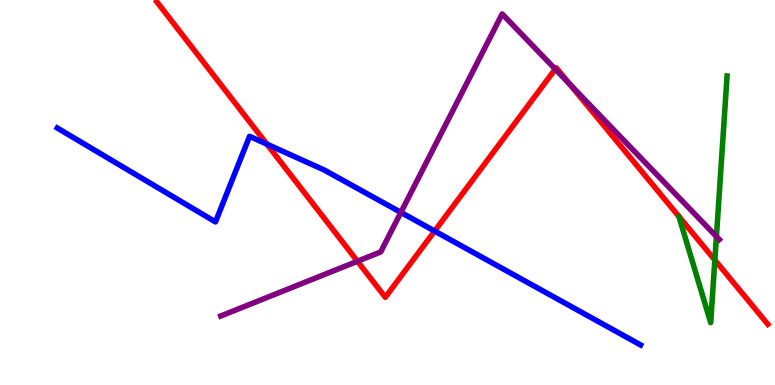[{'lines': ['blue', 'red'], 'intersections': [{'x': 3.44, 'y': 6.26}, {'x': 5.61, 'y': 4.0}]}, {'lines': ['green', 'red'], 'intersections': [{'x': 9.22, 'y': 3.25}]}, {'lines': ['purple', 'red'], 'intersections': [{'x': 4.61, 'y': 3.21}, {'x': 7.16, 'y': 8.2}, {'x': 7.35, 'y': 7.82}]}, {'lines': ['blue', 'green'], 'intersections': []}, {'lines': ['blue', 'purple'], 'intersections': [{'x': 5.17, 'y': 4.48}]}, {'lines': ['green', 'purple'], 'intersections': [{'x': 9.24, 'y': 3.86}]}]